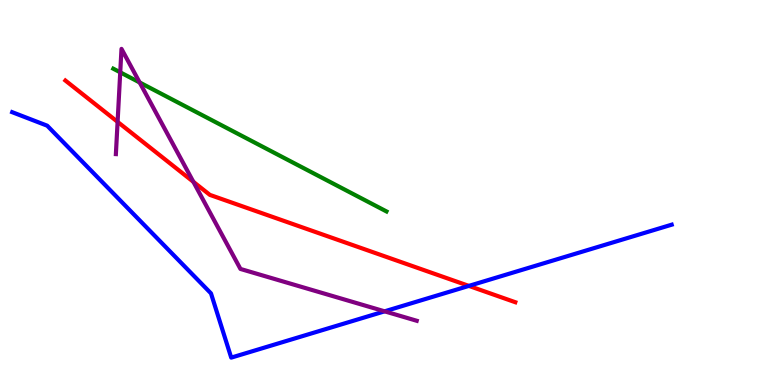[{'lines': ['blue', 'red'], 'intersections': [{'x': 6.05, 'y': 2.57}]}, {'lines': ['green', 'red'], 'intersections': []}, {'lines': ['purple', 'red'], 'intersections': [{'x': 1.52, 'y': 6.83}, {'x': 2.49, 'y': 5.28}]}, {'lines': ['blue', 'green'], 'intersections': []}, {'lines': ['blue', 'purple'], 'intersections': [{'x': 4.96, 'y': 1.91}]}, {'lines': ['green', 'purple'], 'intersections': [{'x': 1.55, 'y': 8.12}, {'x': 1.8, 'y': 7.86}]}]